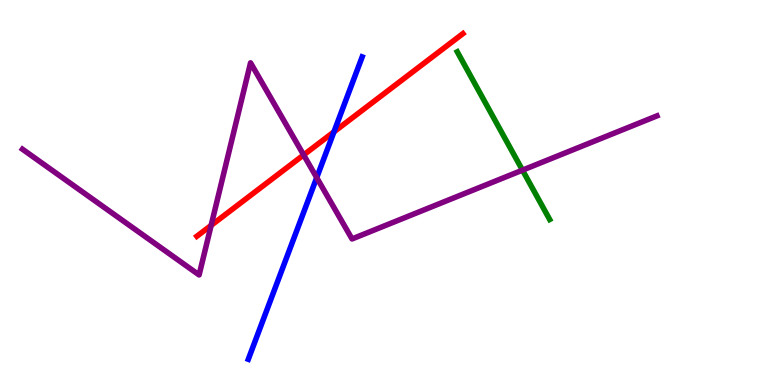[{'lines': ['blue', 'red'], 'intersections': [{'x': 4.31, 'y': 6.58}]}, {'lines': ['green', 'red'], 'intersections': []}, {'lines': ['purple', 'red'], 'intersections': [{'x': 2.72, 'y': 4.15}, {'x': 3.92, 'y': 5.98}]}, {'lines': ['blue', 'green'], 'intersections': []}, {'lines': ['blue', 'purple'], 'intersections': [{'x': 4.09, 'y': 5.39}]}, {'lines': ['green', 'purple'], 'intersections': [{'x': 6.74, 'y': 5.58}]}]